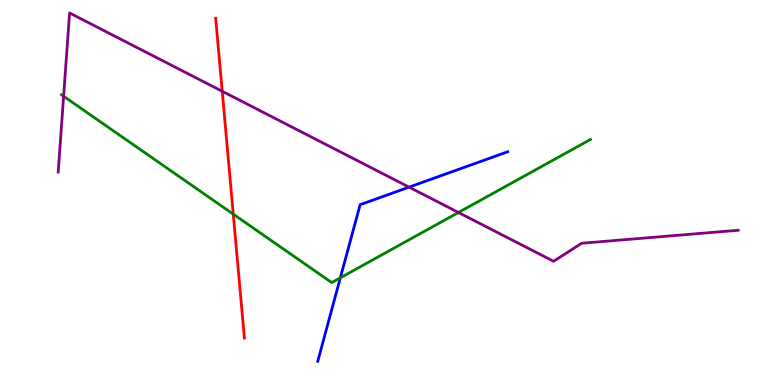[{'lines': ['blue', 'red'], 'intersections': []}, {'lines': ['green', 'red'], 'intersections': [{'x': 3.01, 'y': 4.44}]}, {'lines': ['purple', 'red'], 'intersections': [{'x': 2.87, 'y': 7.63}]}, {'lines': ['blue', 'green'], 'intersections': [{'x': 4.39, 'y': 2.78}]}, {'lines': ['blue', 'purple'], 'intersections': [{'x': 5.28, 'y': 5.14}]}, {'lines': ['green', 'purple'], 'intersections': [{'x': 0.821, 'y': 7.5}, {'x': 5.92, 'y': 4.48}]}]